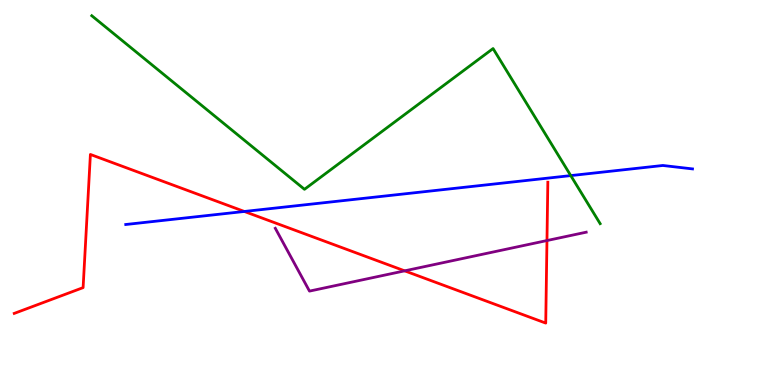[{'lines': ['blue', 'red'], 'intersections': [{'x': 3.15, 'y': 4.51}]}, {'lines': ['green', 'red'], 'intersections': []}, {'lines': ['purple', 'red'], 'intersections': [{'x': 5.22, 'y': 2.97}, {'x': 7.06, 'y': 3.75}]}, {'lines': ['blue', 'green'], 'intersections': [{'x': 7.36, 'y': 5.44}]}, {'lines': ['blue', 'purple'], 'intersections': []}, {'lines': ['green', 'purple'], 'intersections': []}]